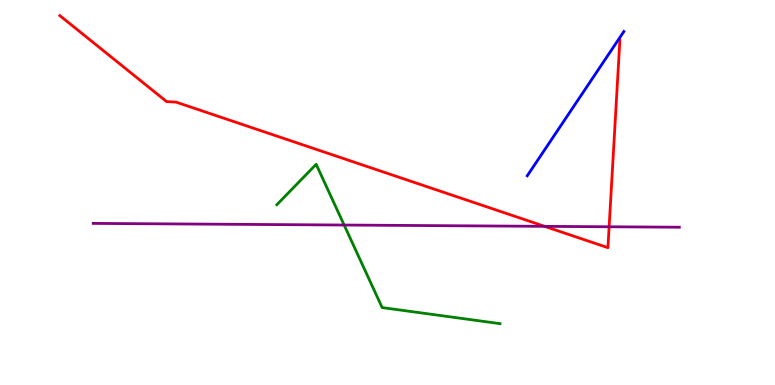[{'lines': ['blue', 'red'], 'intersections': []}, {'lines': ['green', 'red'], 'intersections': []}, {'lines': ['purple', 'red'], 'intersections': [{'x': 7.03, 'y': 4.12}, {'x': 7.86, 'y': 4.11}]}, {'lines': ['blue', 'green'], 'intersections': []}, {'lines': ['blue', 'purple'], 'intersections': []}, {'lines': ['green', 'purple'], 'intersections': [{'x': 4.44, 'y': 4.15}]}]